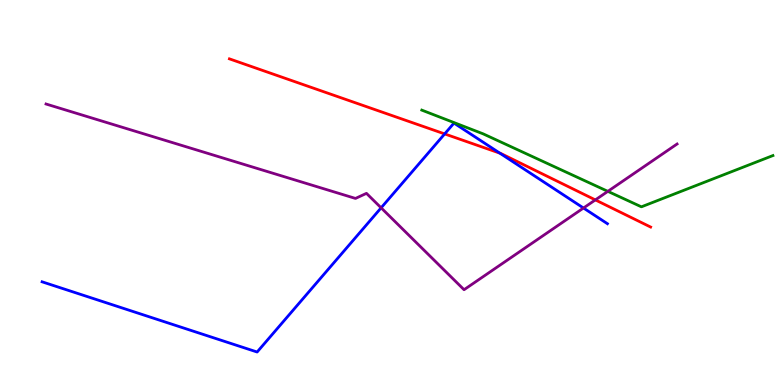[{'lines': ['blue', 'red'], 'intersections': [{'x': 5.74, 'y': 6.52}, {'x': 6.45, 'y': 6.02}]}, {'lines': ['green', 'red'], 'intersections': []}, {'lines': ['purple', 'red'], 'intersections': [{'x': 7.68, 'y': 4.81}]}, {'lines': ['blue', 'green'], 'intersections': []}, {'lines': ['blue', 'purple'], 'intersections': [{'x': 4.92, 'y': 4.6}, {'x': 7.53, 'y': 4.6}]}, {'lines': ['green', 'purple'], 'intersections': [{'x': 7.84, 'y': 5.03}]}]